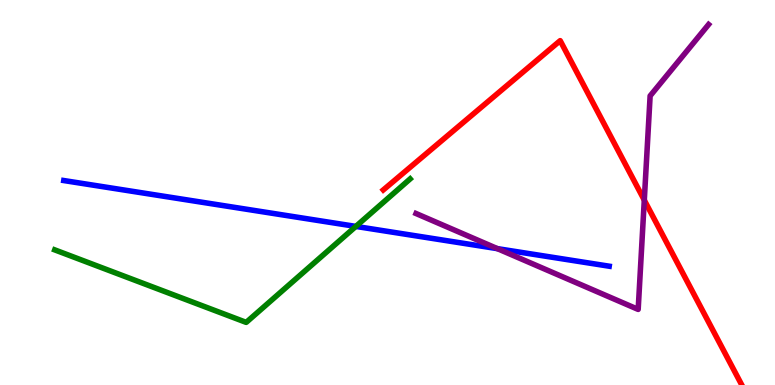[{'lines': ['blue', 'red'], 'intersections': []}, {'lines': ['green', 'red'], 'intersections': []}, {'lines': ['purple', 'red'], 'intersections': [{'x': 8.31, 'y': 4.8}]}, {'lines': ['blue', 'green'], 'intersections': [{'x': 4.59, 'y': 4.12}]}, {'lines': ['blue', 'purple'], 'intersections': [{'x': 6.42, 'y': 3.54}]}, {'lines': ['green', 'purple'], 'intersections': []}]